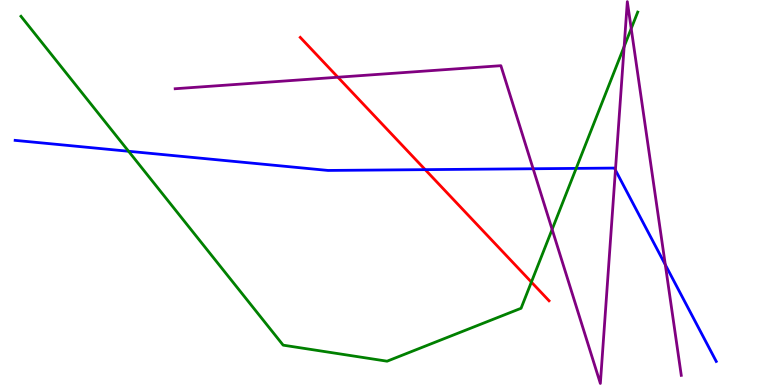[{'lines': ['blue', 'red'], 'intersections': [{'x': 5.49, 'y': 5.59}]}, {'lines': ['green', 'red'], 'intersections': [{'x': 6.86, 'y': 2.67}]}, {'lines': ['purple', 'red'], 'intersections': [{'x': 4.36, 'y': 7.99}]}, {'lines': ['blue', 'green'], 'intersections': [{'x': 1.66, 'y': 6.07}, {'x': 7.43, 'y': 5.63}]}, {'lines': ['blue', 'purple'], 'intersections': [{'x': 6.88, 'y': 5.62}, {'x': 7.94, 'y': 5.58}, {'x': 8.58, 'y': 3.12}]}, {'lines': ['green', 'purple'], 'intersections': [{'x': 7.12, 'y': 4.04}, {'x': 8.05, 'y': 8.79}, {'x': 8.14, 'y': 9.26}]}]